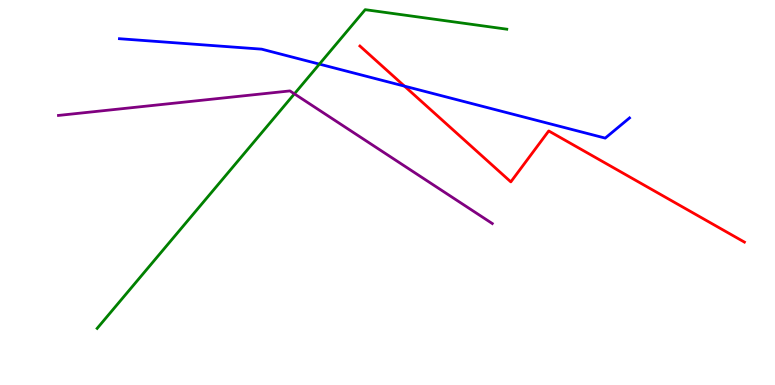[{'lines': ['blue', 'red'], 'intersections': [{'x': 5.22, 'y': 7.76}]}, {'lines': ['green', 'red'], 'intersections': []}, {'lines': ['purple', 'red'], 'intersections': []}, {'lines': ['blue', 'green'], 'intersections': [{'x': 4.12, 'y': 8.33}]}, {'lines': ['blue', 'purple'], 'intersections': []}, {'lines': ['green', 'purple'], 'intersections': [{'x': 3.8, 'y': 7.56}]}]